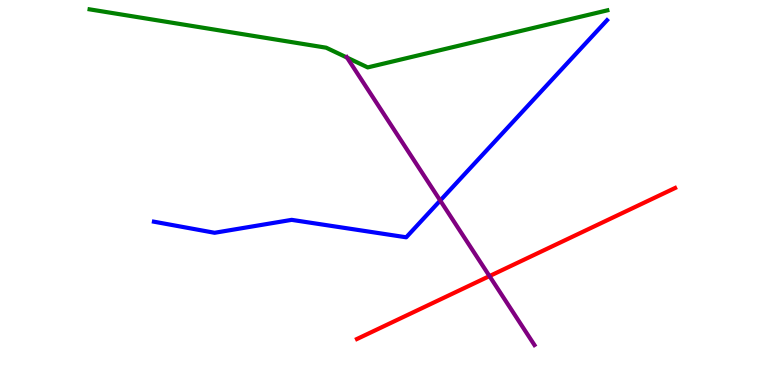[{'lines': ['blue', 'red'], 'intersections': []}, {'lines': ['green', 'red'], 'intersections': []}, {'lines': ['purple', 'red'], 'intersections': [{'x': 6.32, 'y': 2.83}]}, {'lines': ['blue', 'green'], 'intersections': []}, {'lines': ['blue', 'purple'], 'intersections': [{'x': 5.68, 'y': 4.79}]}, {'lines': ['green', 'purple'], 'intersections': [{'x': 4.48, 'y': 8.5}]}]